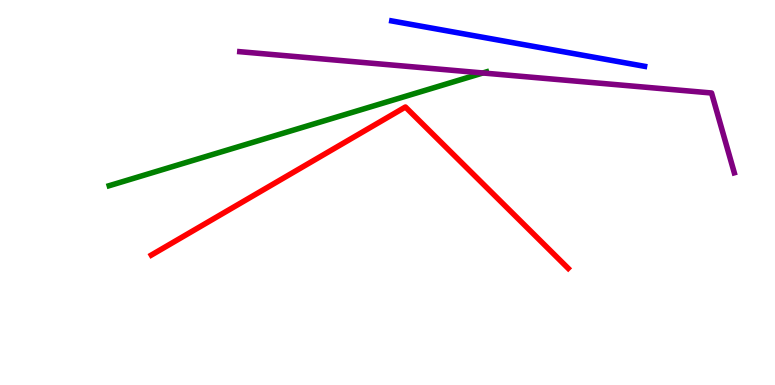[{'lines': ['blue', 'red'], 'intersections': []}, {'lines': ['green', 'red'], 'intersections': []}, {'lines': ['purple', 'red'], 'intersections': []}, {'lines': ['blue', 'green'], 'intersections': []}, {'lines': ['blue', 'purple'], 'intersections': []}, {'lines': ['green', 'purple'], 'intersections': [{'x': 6.23, 'y': 8.1}]}]